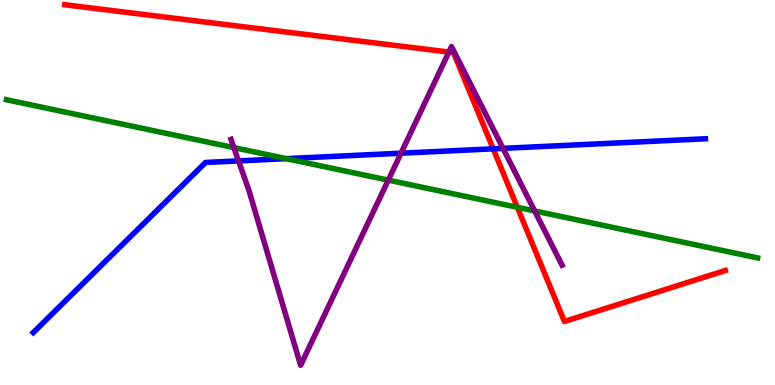[{'lines': ['blue', 'red'], 'intersections': [{'x': 6.36, 'y': 6.13}]}, {'lines': ['green', 'red'], 'intersections': [{'x': 6.68, 'y': 4.62}]}, {'lines': ['purple', 'red'], 'intersections': [{'x': 5.79, 'y': 8.65}]}, {'lines': ['blue', 'green'], 'intersections': [{'x': 3.69, 'y': 5.88}]}, {'lines': ['blue', 'purple'], 'intersections': [{'x': 3.08, 'y': 5.82}, {'x': 5.17, 'y': 6.02}, {'x': 6.49, 'y': 6.15}]}, {'lines': ['green', 'purple'], 'intersections': [{'x': 3.02, 'y': 6.17}, {'x': 5.01, 'y': 5.32}, {'x': 6.9, 'y': 4.52}]}]